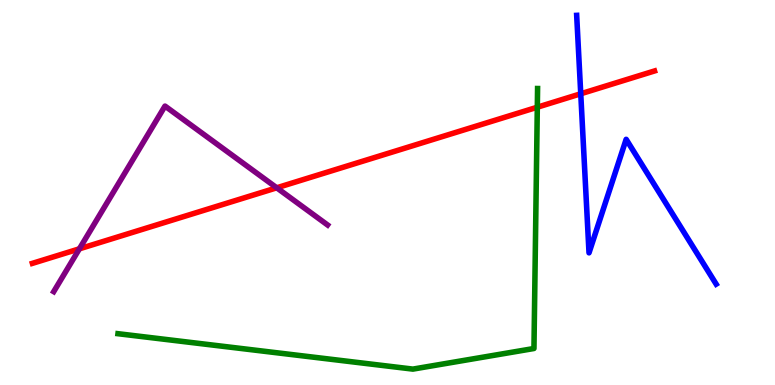[{'lines': ['blue', 'red'], 'intersections': [{'x': 7.49, 'y': 7.56}]}, {'lines': ['green', 'red'], 'intersections': [{'x': 6.93, 'y': 7.22}]}, {'lines': ['purple', 'red'], 'intersections': [{'x': 1.02, 'y': 3.54}, {'x': 3.57, 'y': 5.12}]}, {'lines': ['blue', 'green'], 'intersections': []}, {'lines': ['blue', 'purple'], 'intersections': []}, {'lines': ['green', 'purple'], 'intersections': []}]